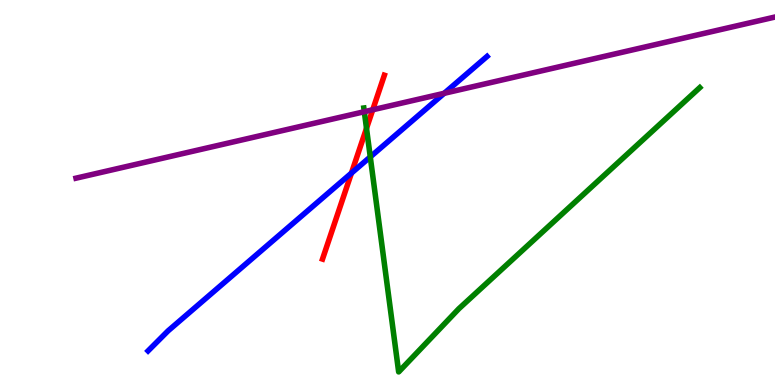[{'lines': ['blue', 'red'], 'intersections': [{'x': 4.53, 'y': 5.5}]}, {'lines': ['green', 'red'], 'intersections': [{'x': 4.73, 'y': 6.67}]}, {'lines': ['purple', 'red'], 'intersections': [{'x': 4.81, 'y': 7.15}]}, {'lines': ['blue', 'green'], 'intersections': [{'x': 4.78, 'y': 5.92}]}, {'lines': ['blue', 'purple'], 'intersections': [{'x': 5.73, 'y': 7.58}]}, {'lines': ['green', 'purple'], 'intersections': [{'x': 4.7, 'y': 7.1}]}]